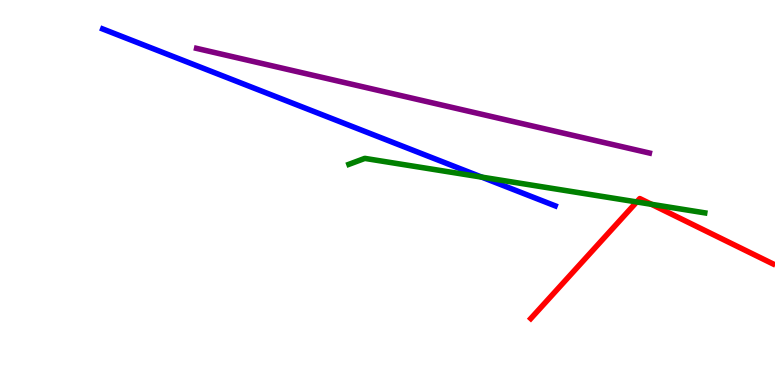[{'lines': ['blue', 'red'], 'intersections': []}, {'lines': ['green', 'red'], 'intersections': [{'x': 8.22, 'y': 4.75}, {'x': 8.41, 'y': 4.69}]}, {'lines': ['purple', 'red'], 'intersections': []}, {'lines': ['blue', 'green'], 'intersections': [{'x': 6.22, 'y': 5.4}]}, {'lines': ['blue', 'purple'], 'intersections': []}, {'lines': ['green', 'purple'], 'intersections': []}]